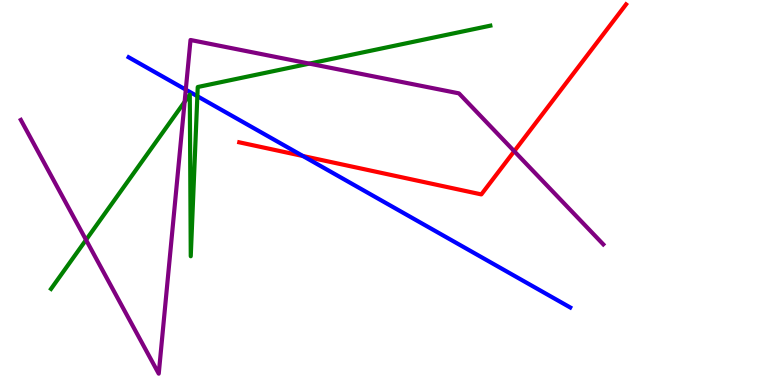[{'lines': ['blue', 'red'], 'intersections': [{'x': 3.91, 'y': 5.95}]}, {'lines': ['green', 'red'], 'intersections': []}, {'lines': ['purple', 'red'], 'intersections': [{'x': 6.64, 'y': 6.07}]}, {'lines': ['blue', 'green'], 'intersections': [{'x': 2.55, 'y': 7.5}]}, {'lines': ['blue', 'purple'], 'intersections': [{'x': 2.4, 'y': 7.67}]}, {'lines': ['green', 'purple'], 'intersections': [{'x': 1.11, 'y': 3.77}, {'x': 2.38, 'y': 7.36}, {'x': 3.99, 'y': 8.35}]}]